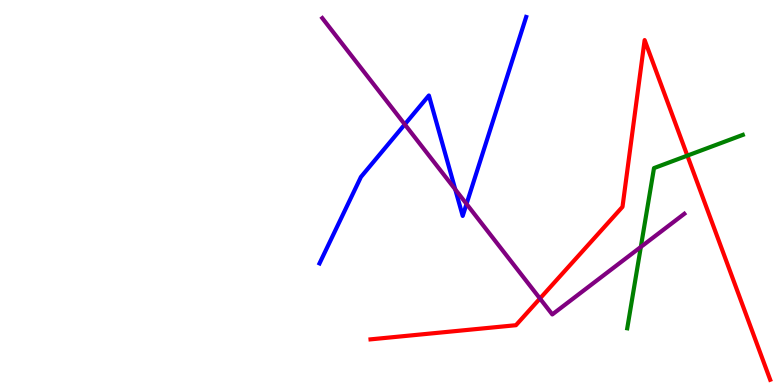[{'lines': ['blue', 'red'], 'intersections': []}, {'lines': ['green', 'red'], 'intersections': [{'x': 8.87, 'y': 5.96}]}, {'lines': ['purple', 'red'], 'intersections': [{'x': 6.97, 'y': 2.25}]}, {'lines': ['blue', 'green'], 'intersections': []}, {'lines': ['blue', 'purple'], 'intersections': [{'x': 5.22, 'y': 6.77}, {'x': 5.87, 'y': 5.08}, {'x': 6.02, 'y': 4.7}]}, {'lines': ['green', 'purple'], 'intersections': [{'x': 8.27, 'y': 3.59}]}]